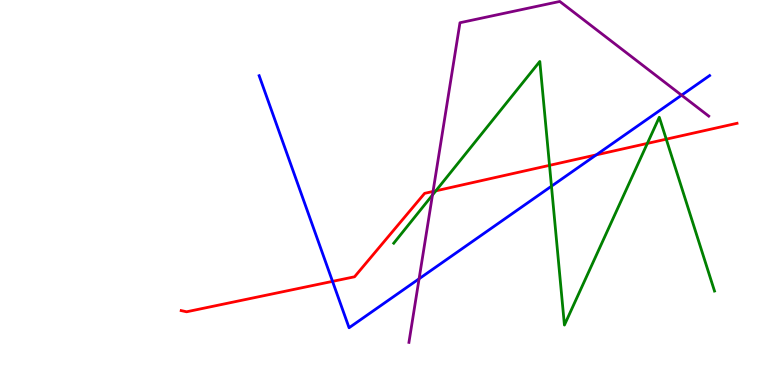[{'lines': ['blue', 'red'], 'intersections': [{'x': 4.29, 'y': 2.69}, {'x': 7.69, 'y': 5.98}]}, {'lines': ['green', 'red'], 'intersections': [{'x': 5.62, 'y': 5.04}, {'x': 7.09, 'y': 5.71}, {'x': 8.35, 'y': 6.27}, {'x': 8.6, 'y': 6.39}]}, {'lines': ['purple', 'red'], 'intersections': [{'x': 5.59, 'y': 5.03}]}, {'lines': ['blue', 'green'], 'intersections': [{'x': 7.12, 'y': 5.16}]}, {'lines': ['blue', 'purple'], 'intersections': [{'x': 5.41, 'y': 2.76}, {'x': 8.79, 'y': 7.53}]}, {'lines': ['green', 'purple'], 'intersections': [{'x': 5.58, 'y': 4.93}]}]